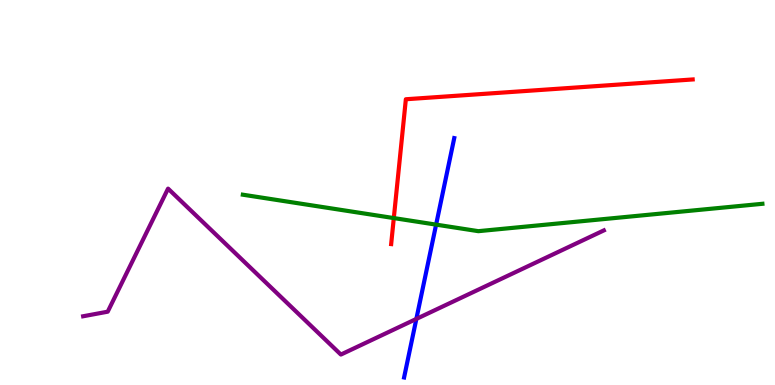[{'lines': ['blue', 'red'], 'intersections': []}, {'lines': ['green', 'red'], 'intersections': [{'x': 5.08, 'y': 4.34}]}, {'lines': ['purple', 'red'], 'intersections': []}, {'lines': ['blue', 'green'], 'intersections': [{'x': 5.63, 'y': 4.17}]}, {'lines': ['blue', 'purple'], 'intersections': [{'x': 5.37, 'y': 1.72}]}, {'lines': ['green', 'purple'], 'intersections': []}]